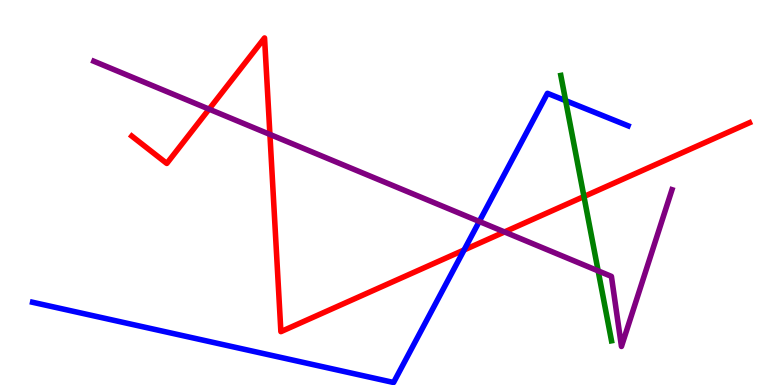[{'lines': ['blue', 'red'], 'intersections': [{'x': 5.99, 'y': 3.51}]}, {'lines': ['green', 'red'], 'intersections': [{'x': 7.53, 'y': 4.9}]}, {'lines': ['purple', 'red'], 'intersections': [{'x': 2.7, 'y': 7.17}, {'x': 3.48, 'y': 6.51}, {'x': 6.51, 'y': 3.98}]}, {'lines': ['blue', 'green'], 'intersections': [{'x': 7.3, 'y': 7.39}]}, {'lines': ['blue', 'purple'], 'intersections': [{'x': 6.18, 'y': 4.25}]}, {'lines': ['green', 'purple'], 'intersections': [{'x': 7.72, 'y': 2.96}]}]